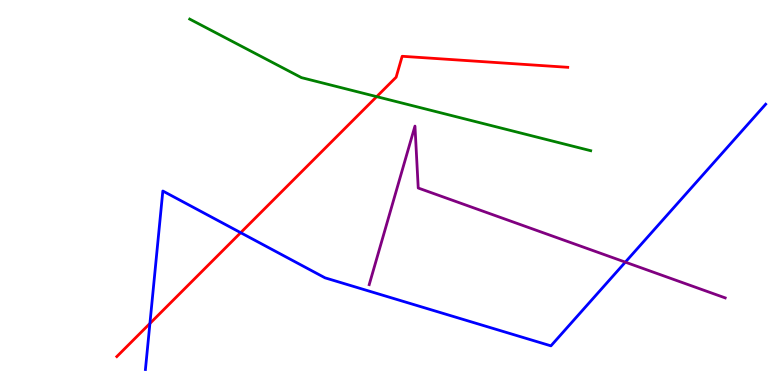[{'lines': ['blue', 'red'], 'intersections': [{'x': 1.93, 'y': 1.6}, {'x': 3.11, 'y': 3.96}]}, {'lines': ['green', 'red'], 'intersections': [{'x': 4.86, 'y': 7.49}]}, {'lines': ['purple', 'red'], 'intersections': []}, {'lines': ['blue', 'green'], 'intersections': []}, {'lines': ['blue', 'purple'], 'intersections': [{'x': 8.07, 'y': 3.19}]}, {'lines': ['green', 'purple'], 'intersections': []}]